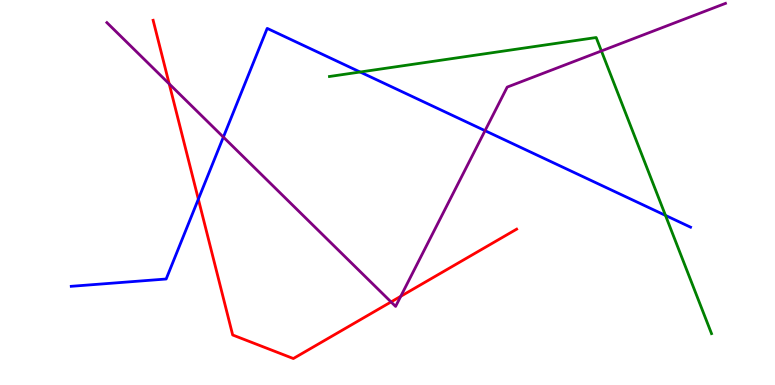[{'lines': ['blue', 'red'], 'intersections': [{'x': 2.56, 'y': 4.83}]}, {'lines': ['green', 'red'], 'intersections': []}, {'lines': ['purple', 'red'], 'intersections': [{'x': 2.18, 'y': 7.82}, {'x': 5.05, 'y': 2.16}, {'x': 5.17, 'y': 2.3}]}, {'lines': ['blue', 'green'], 'intersections': [{'x': 4.65, 'y': 8.13}, {'x': 8.59, 'y': 4.41}]}, {'lines': ['blue', 'purple'], 'intersections': [{'x': 2.88, 'y': 6.44}, {'x': 6.26, 'y': 6.61}]}, {'lines': ['green', 'purple'], 'intersections': [{'x': 7.76, 'y': 8.68}]}]